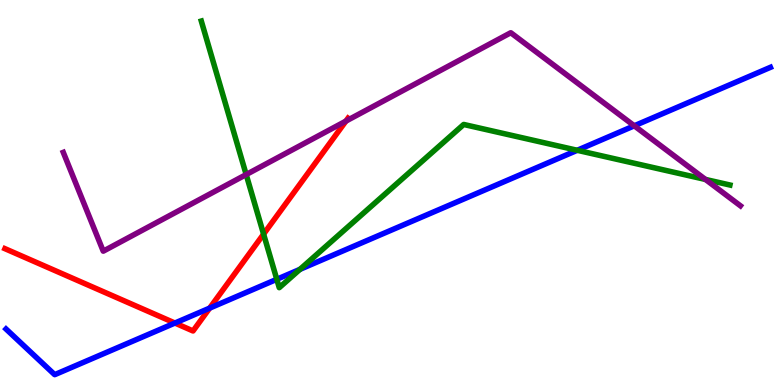[{'lines': ['blue', 'red'], 'intersections': [{'x': 2.26, 'y': 1.61}, {'x': 2.71, 'y': 2.0}]}, {'lines': ['green', 'red'], 'intersections': [{'x': 3.4, 'y': 3.92}]}, {'lines': ['purple', 'red'], 'intersections': [{'x': 4.46, 'y': 6.85}]}, {'lines': ['blue', 'green'], 'intersections': [{'x': 3.57, 'y': 2.75}, {'x': 3.87, 'y': 3.0}, {'x': 7.45, 'y': 6.1}]}, {'lines': ['blue', 'purple'], 'intersections': [{'x': 8.18, 'y': 6.73}]}, {'lines': ['green', 'purple'], 'intersections': [{'x': 3.18, 'y': 5.47}, {'x': 9.1, 'y': 5.34}]}]